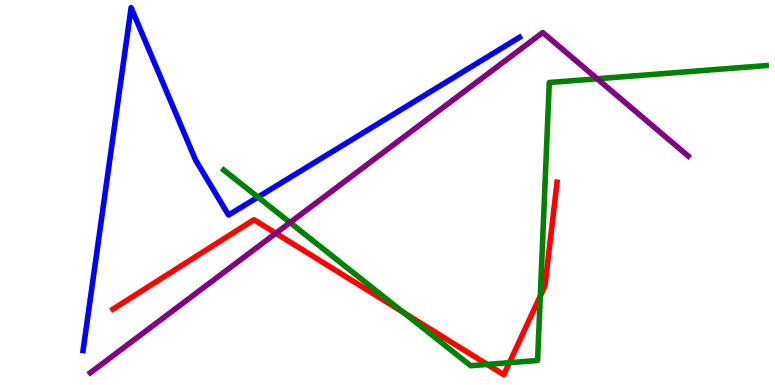[{'lines': ['blue', 'red'], 'intersections': []}, {'lines': ['green', 'red'], 'intersections': [{'x': 5.21, 'y': 1.88}, {'x': 6.29, 'y': 0.534}, {'x': 6.57, 'y': 0.58}, {'x': 6.97, 'y': 2.31}]}, {'lines': ['purple', 'red'], 'intersections': [{'x': 3.56, 'y': 3.94}]}, {'lines': ['blue', 'green'], 'intersections': [{'x': 3.33, 'y': 4.88}]}, {'lines': ['blue', 'purple'], 'intersections': []}, {'lines': ['green', 'purple'], 'intersections': [{'x': 3.74, 'y': 4.22}, {'x': 7.71, 'y': 7.95}]}]